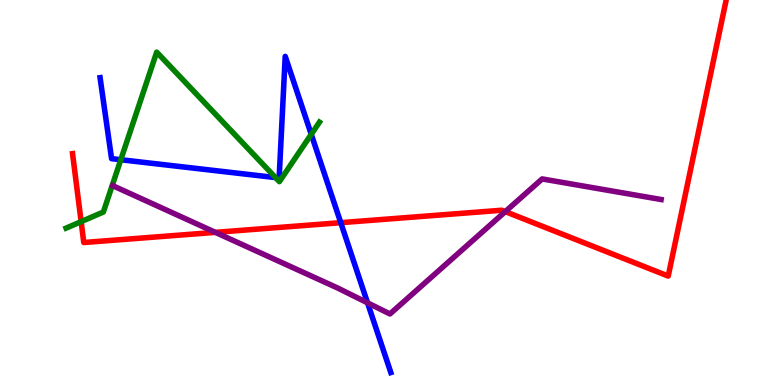[{'lines': ['blue', 'red'], 'intersections': [{'x': 4.4, 'y': 4.22}]}, {'lines': ['green', 'red'], 'intersections': [{'x': 1.05, 'y': 4.24}]}, {'lines': ['purple', 'red'], 'intersections': [{'x': 2.78, 'y': 3.96}, {'x': 6.52, 'y': 4.5}]}, {'lines': ['blue', 'green'], 'intersections': [{'x': 1.56, 'y': 5.85}, {'x': 3.56, 'y': 5.39}, {'x': 4.02, 'y': 6.51}]}, {'lines': ['blue', 'purple'], 'intersections': [{'x': 4.74, 'y': 2.13}]}, {'lines': ['green', 'purple'], 'intersections': []}]